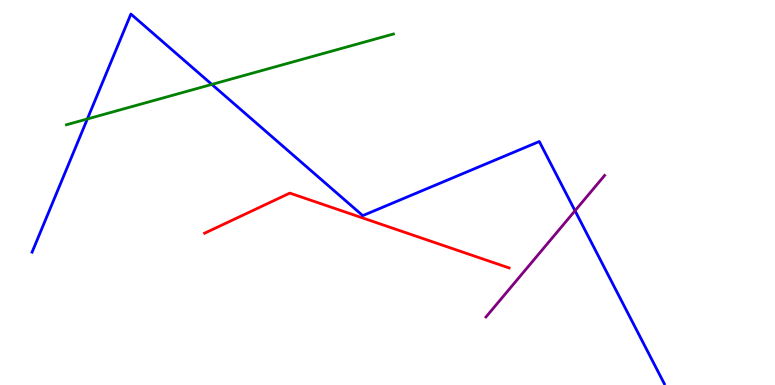[{'lines': ['blue', 'red'], 'intersections': []}, {'lines': ['green', 'red'], 'intersections': []}, {'lines': ['purple', 'red'], 'intersections': []}, {'lines': ['blue', 'green'], 'intersections': [{'x': 1.13, 'y': 6.91}, {'x': 2.73, 'y': 7.81}]}, {'lines': ['blue', 'purple'], 'intersections': [{'x': 7.42, 'y': 4.53}]}, {'lines': ['green', 'purple'], 'intersections': []}]